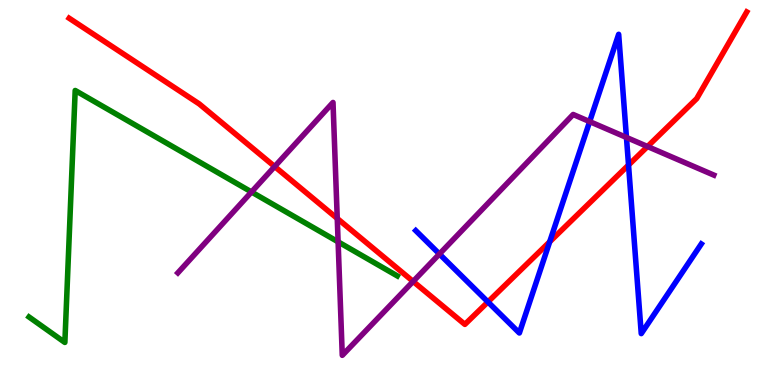[{'lines': ['blue', 'red'], 'intersections': [{'x': 6.3, 'y': 2.16}, {'x': 7.09, 'y': 3.72}, {'x': 8.11, 'y': 5.71}]}, {'lines': ['green', 'red'], 'intersections': []}, {'lines': ['purple', 'red'], 'intersections': [{'x': 3.54, 'y': 5.67}, {'x': 4.35, 'y': 4.33}, {'x': 5.33, 'y': 2.69}, {'x': 8.36, 'y': 6.19}]}, {'lines': ['blue', 'green'], 'intersections': []}, {'lines': ['blue', 'purple'], 'intersections': [{'x': 5.67, 'y': 3.4}, {'x': 7.61, 'y': 6.84}, {'x': 8.08, 'y': 6.43}]}, {'lines': ['green', 'purple'], 'intersections': [{'x': 3.25, 'y': 5.01}, {'x': 4.36, 'y': 3.72}]}]